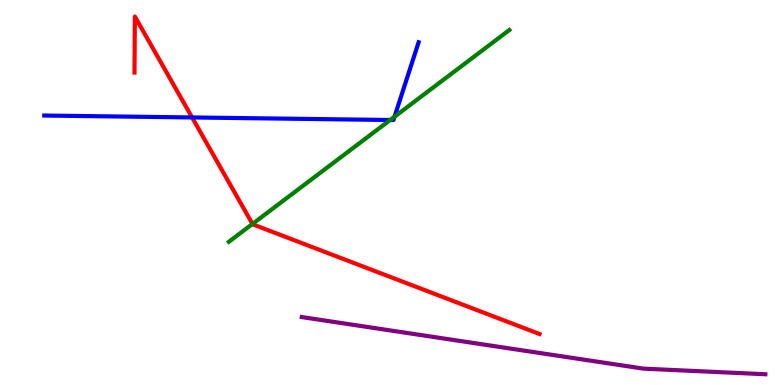[{'lines': ['blue', 'red'], 'intersections': [{'x': 2.48, 'y': 6.95}]}, {'lines': ['green', 'red'], 'intersections': [{'x': 3.26, 'y': 4.18}]}, {'lines': ['purple', 'red'], 'intersections': []}, {'lines': ['blue', 'green'], 'intersections': [{'x': 5.03, 'y': 6.88}, {'x': 5.09, 'y': 6.97}]}, {'lines': ['blue', 'purple'], 'intersections': []}, {'lines': ['green', 'purple'], 'intersections': []}]